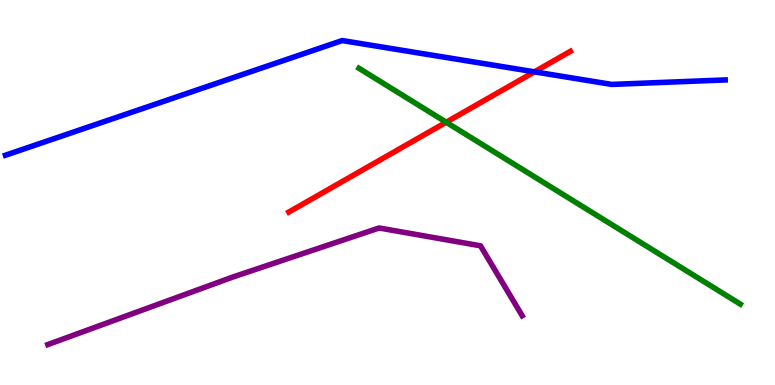[{'lines': ['blue', 'red'], 'intersections': [{'x': 6.9, 'y': 8.13}]}, {'lines': ['green', 'red'], 'intersections': [{'x': 5.76, 'y': 6.83}]}, {'lines': ['purple', 'red'], 'intersections': []}, {'lines': ['blue', 'green'], 'intersections': []}, {'lines': ['blue', 'purple'], 'intersections': []}, {'lines': ['green', 'purple'], 'intersections': []}]